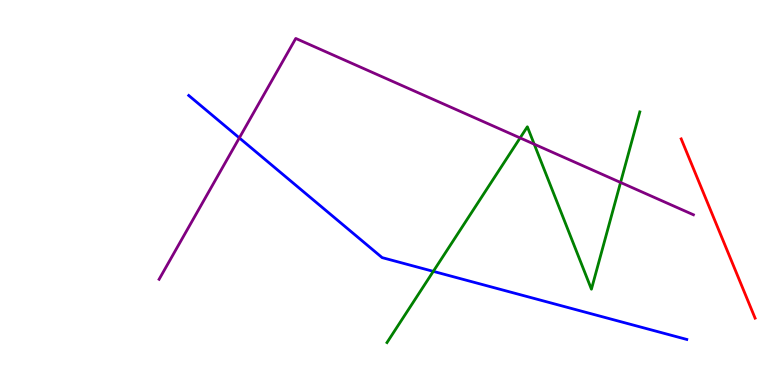[{'lines': ['blue', 'red'], 'intersections': []}, {'lines': ['green', 'red'], 'intersections': []}, {'lines': ['purple', 'red'], 'intersections': []}, {'lines': ['blue', 'green'], 'intersections': [{'x': 5.59, 'y': 2.95}]}, {'lines': ['blue', 'purple'], 'intersections': [{'x': 3.09, 'y': 6.42}]}, {'lines': ['green', 'purple'], 'intersections': [{'x': 6.71, 'y': 6.42}, {'x': 6.89, 'y': 6.26}, {'x': 8.01, 'y': 5.26}]}]